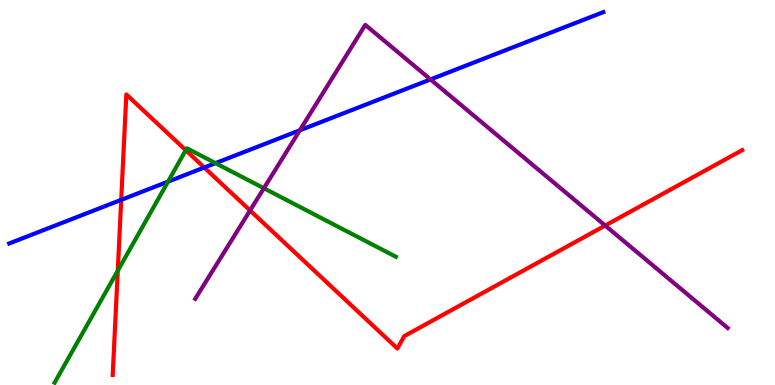[{'lines': ['blue', 'red'], 'intersections': [{'x': 1.56, 'y': 4.81}, {'x': 2.64, 'y': 5.65}]}, {'lines': ['green', 'red'], 'intersections': [{'x': 1.52, 'y': 2.97}, {'x': 2.4, 'y': 6.1}]}, {'lines': ['purple', 'red'], 'intersections': [{'x': 3.23, 'y': 4.53}, {'x': 7.81, 'y': 4.14}]}, {'lines': ['blue', 'green'], 'intersections': [{'x': 2.17, 'y': 5.28}, {'x': 2.78, 'y': 5.76}]}, {'lines': ['blue', 'purple'], 'intersections': [{'x': 3.87, 'y': 6.62}, {'x': 5.55, 'y': 7.94}]}, {'lines': ['green', 'purple'], 'intersections': [{'x': 3.4, 'y': 5.11}]}]